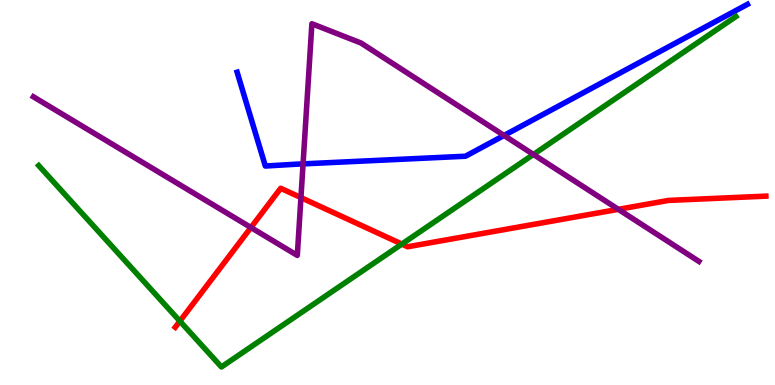[{'lines': ['blue', 'red'], 'intersections': []}, {'lines': ['green', 'red'], 'intersections': [{'x': 2.32, 'y': 1.66}, {'x': 5.19, 'y': 3.66}]}, {'lines': ['purple', 'red'], 'intersections': [{'x': 3.24, 'y': 4.09}, {'x': 3.88, 'y': 4.87}, {'x': 7.98, 'y': 4.56}]}, {'lines': ['blue', 'green'], 'intersections': []}, {'lines': ['blue', 'purple'], 'intersections': [{'x': 3.91, 'y': 5.74}, {'x': 6.5, 'y': 6.48}]}, {'lines': ['green', 'purple'], 'intersections': [{'x': 6.88, 'y': 5.99}]}]